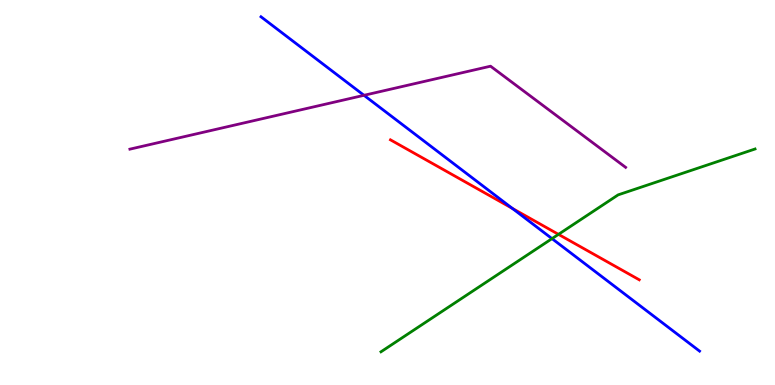[{'lines': ['blue', 'red'], 'intersections': [{'x': 6.61, 'y': 4.59}]}, {'lines': ['green', 'red'], 'intersections': [{'x': 7.21, 'y': 3.91}]}, {'lines': ['purple', 'red'], 'intersections': []}, {'lines': ['blue', 'green'], 'intersections': [{'x': 7.12, 'y': 3.8}]}, {'lines': ['blue', 'purple'], 'intersections': [{'x': 4.7, 'y': 7.52}]}, {'lines': ['green', 'purple'], 'intersections': []}]